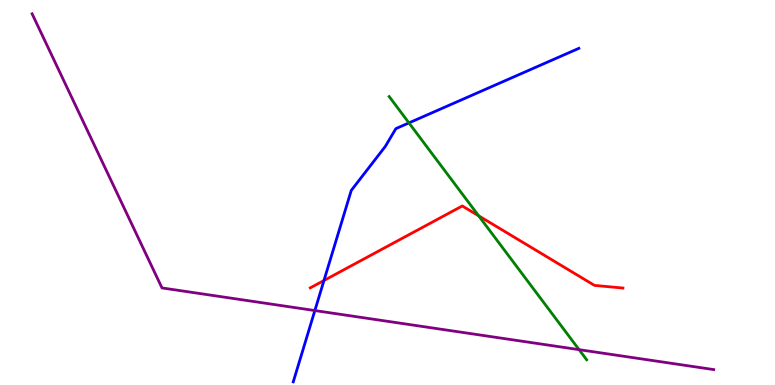[{'lines': ['blue', 'red'], 'intersections': [{'x': 4.18, 'y': 2.71}]}, {'lines': ['green', 'red'], 'intersections': [{'x': 6.18, 'y': 4.39}]}, {'lines': ['purple', 'red'], 'intersections': []}, {'lines': ['blue', 'green'], 'intersections': [{'x': 5.28, 'y': 6.81}]}, {'lines': ['blue', 'purple'], 'intersections': [{'x': 4.06, 'y': 1.93}]}, {'lines': ['green', 'purple'], 'intersections': [{'x': 7.47, 'y': 0.918}]}]